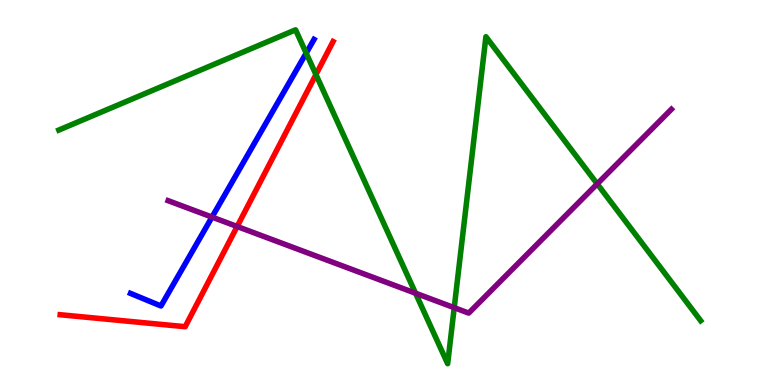[{'lines': ['blue', 'red'], 'intersections': []}, {'lines': ['green', 'red'], 'intersections': [{'x': 4.08, 'y': 8.06}]}, {'lines': ['purple', 'red'], 'intersections': [{'x': 3.06, 'y': 4.12}]}, {'lines': ['blue', 'green'], 'intersections': [{'x': 3.95, 'y': 8.62}]}, {'lines': ['blue', 'purple'], 'intersections': [{'x': 2.74, 'y': 4.36}]}, {'lines': ['green', 'purple'], 'intersections': [{'x': 5.36, 'y': 2.38}, {'x': 5.86, 'y': 2.01}, {'x': 7.71, 'y': 5.22}]}]